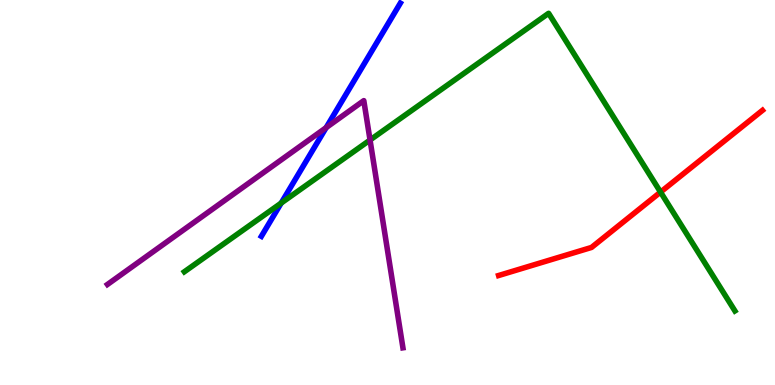[{'lines': ['blue', 'red'], 'intersections': []}, {'lines': ['green', 'red'], 'intersections': [{'x': 8.52, 'y': 5.01}]}, {'lines': ['purple', 'red'], 'intersections': []}, {'lines': ['blue', 'green'], 'intersections': [{'x': 3.63, 'y': 4.73}]}, {'lines': ['blue', 'purple'], 'intersections': [{'x': 4.21, 'y': 6.68}]}, {'lines': ['green', 'purple'], 'intersections': [{'x': 4.77, 'y': 6.36}]}]